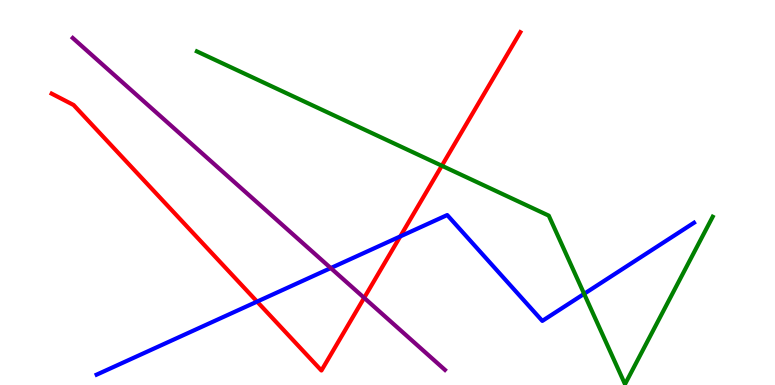[{'lines': ['blue', 'red'], 'intersections': [{'x': 3.32, 'y': 2.17}, {'x': 5.16, 'y': 3.86}]}, {'lines': ['green', 'red'], 'intersections': [{'x': 5.7, 'y': 5.7}]}, {'lines': ['purple', 'red'], 'intersections': [{'x': 4.7, 'y': 2.26}]}, {'lines': ['blue', 'green'], 'intersections': [{'x': 7.54, 'y': 2.37}]}, {'lines': ['blue', 'purple'], 'intersections': [{'x': 4.27, 'y': 3.04}]}, {'lines': ['green', 'purple'], 'intersections': []}]